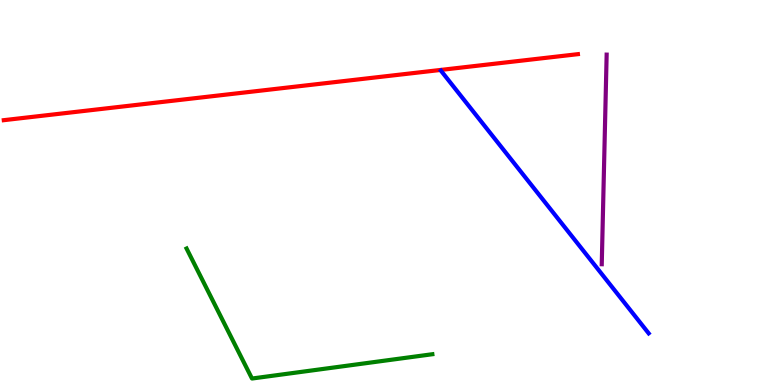[{'lines': ['blue', 'red'], 'intersections': []}, {'lines': ['green', 'red'], 'intersections': []}, {'lines': ['purple', 'red'], 'intersections': []}, {'lines': ['blue', 'green'], 'intersections': []}, {'lines': ['blue', 'purple'], 'intersections': []}, {'lines': ['green', 'purple'], 'intersections': []}]